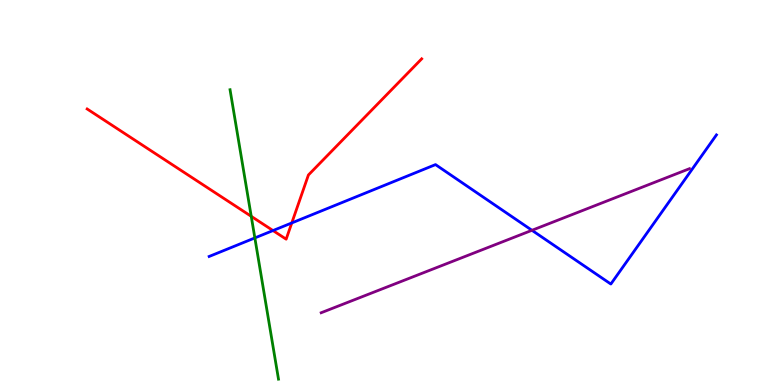[{'lines': ['blue', 'red'], 'intersections': [{'x': 3.52, 'y': 4.01}, {'x': 3.77, 'y': 4.21}]}, {'lines': ['green', 'red'], 'intersections': [{'x': 3.24, 'y': 4.38}]}, {'lines': ['purple', 'red'], 'intersections': []}, {'lines': ['blue', 'green'], 'intersections': [{'x': 3.29, 'y': 3.82}]}, {'lines': ['blue', 'purple'], 'intersections': [{'x': 6.86, 'y': 4.02}]}, {'lines': ['green', 'purple'], 'intersections': []}]